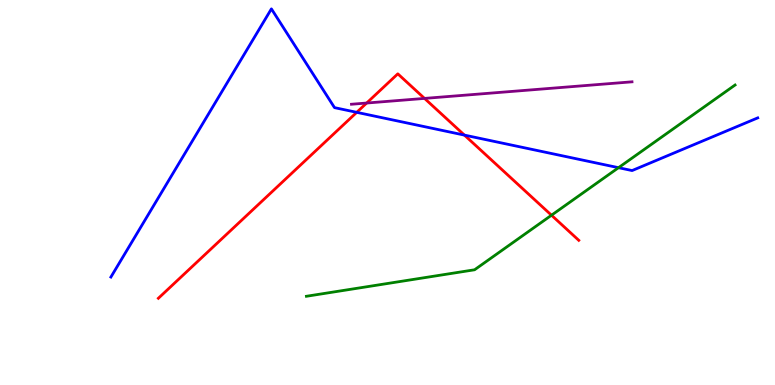[{'lines': ['blue', 'red'], 'intersections': [{'x': 4.6, 'y': 7.08}, {'x': 5.99, 'y': 6.49}]}, {'lines': ['green', 'red'], 'intersections': [{'x': 7.12, 'y': 4.41}]}, {'lines': ['purple', 'red'], 'intersections': [{'x': 4.73, 'y': 7.32}, {'x': 5.48, 'y': 7.44}]}, {'lines': ['blue', 'green'], 'intersections': [{'x': 7.98, 'y': 5.64}]}, {'lines': ['blue', 'purple'], 'intersections': []}, {'lines': ['green', 'purple'], 'intersections': []}]